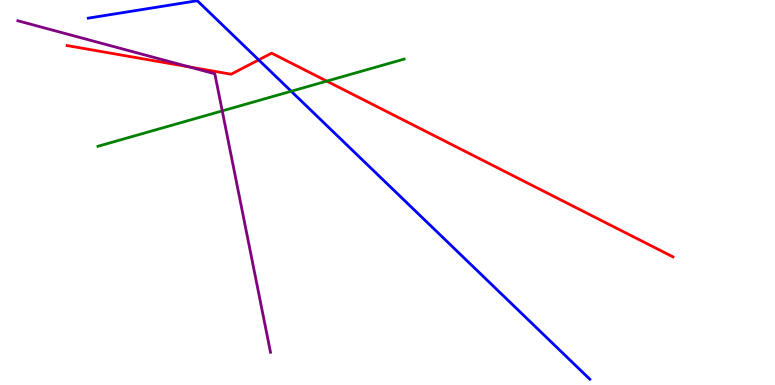[{'lines': ['blue', 'red'], 'intersections': [{'x': 3.34, 'y': 8.44}]}, {'lines': ['green', 'red'], 'intersections': [{'x': 4.22, 'y': 7.89}]}, {'lines': ['purple', 'red'], 'intersections': [{'x': 2.44, 'y': 8.26}]}, {'lines': ['blue', 'green'], 'intersections': [{'x': 3.76, 'y': 7.63}]}, {'lines': ['blue', 'purple'], 'intersections': []}, {'lines': ['green', 'purple'], 'intersections': [{'x': 2.87, 'y': 7.12}]}]